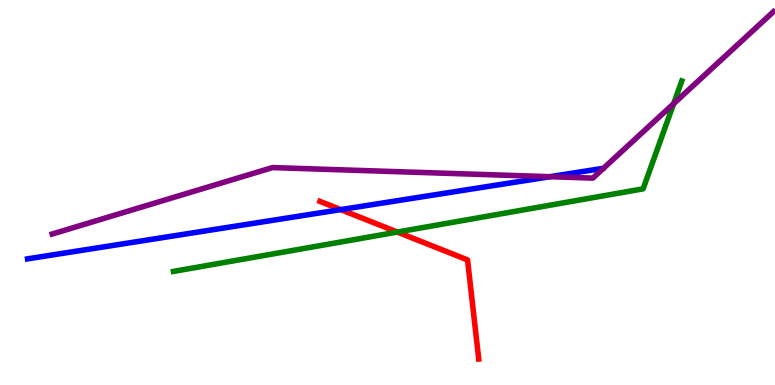[{'lines': ['blue', 'red'], 'intersections': [{'x': 4.4, 'y': 4.56}]}, {'lines': ['green', 'red'], 'intersections': [{'x': 5.13, 'y': 3.97}]}, {'lines': ['purple', 'red'], 'intersections': []}, {'lines': ['blue', 'green'], 'intersections': []}, {'lines': ['blue', 'purple'], 'intersections': [{'x': 7.1, 'y': 5.41}]}, {'lines': ['green', 'purple'], 'intersections': [{'x': 8.69, 'y': 7.31}]}]